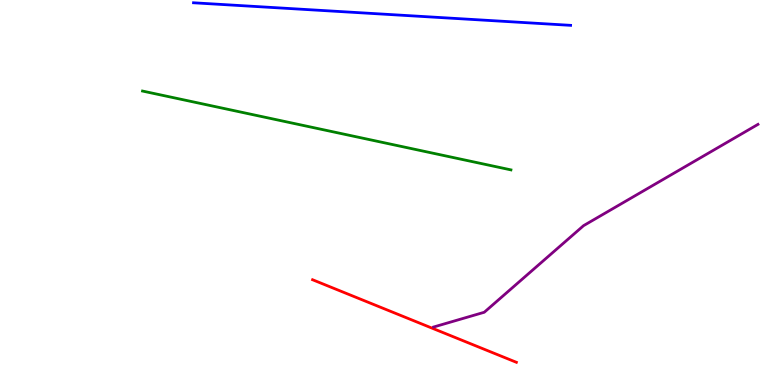[{'lines': ['blue', 'red'], 'intersections': []}, {'lines': ['green', 'red'], 'intersections': []}, {'lines': ['purple', 'red'], 'intersections': []}, {'lines': ['blue', 'green'], 'intersections': []}, {'lines': ['blue', 'purple'], 'intersections': []}, {'lines': ['green', 'purple'], 'intersections': []}]